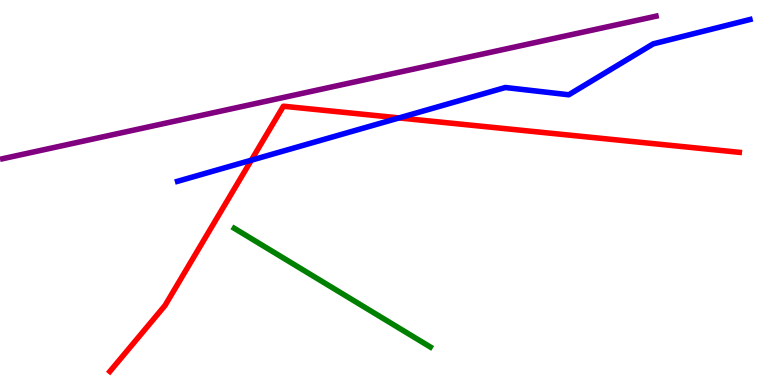[{'lines': ['blue', 'red'], 'intersections': [{'x': 3.24, 'y': 5.84}, {'x': 5.15, 'y': 6.94}]}, {'lines': ['green', 'red'], 'intersections': []}, {'lines': ['purple', 'red'], 'intersections': []}, {'lines': ['blue', 'green'], 'intersections': []}, {'lines': ['blue', 'purple'], 'intersections': []}, {'lines': ['green', 'purple'], 'intersections': []}]